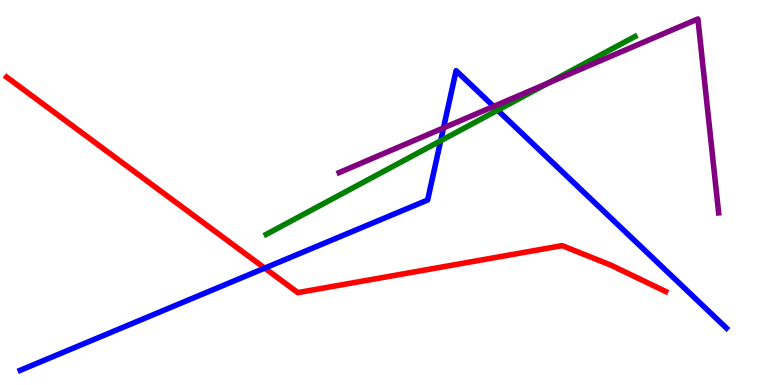[{'lines': ['blue', 'red'], 'intersections': [{'x': 3.42, 'y': 3.04}]}, {'lines': ['green', 'red'], 'intersections': []}, {'lines': ['purple', 'red'], 'intersections': []}, {'lines': ['blue', 'green'], 'intersections': [{'x': 5.69, 'y': 6.34}, {'x': 6.42, 'y': 7.14}]}, {'lines': ['blue', 'purple'], 'intersections': [{'x': 5.72, 'y': 6.68}, {'x': 6.37, 'y': 7.24}]}, {'lines': ['green', 'purple'], 'intersections': [{'x': 7.08, 'y': 7.84}]}]